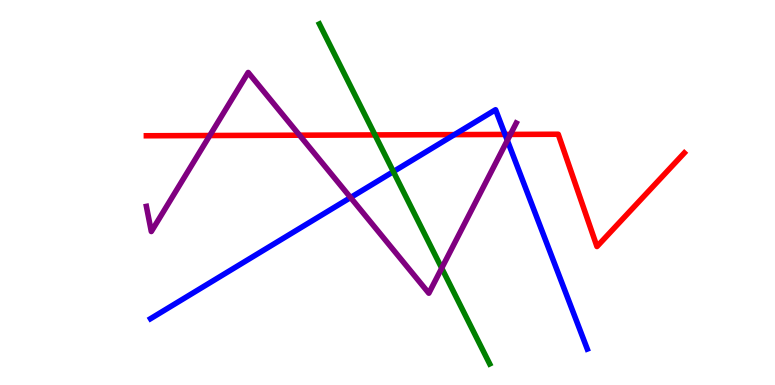[{'lines': ['blue', 'red'], 'intersections': [{'x': 5.86, 'y': 6.5}, {'x': 6.52, 'y': 6.51}]}, {'lines': ['green', 'red'], 'intersections': [{'x': 4.84, 'y': 6.5}]}, {'lines': ['purple', 'red'], 'intersections': [{'x': 2.71, 'y': 6.48}, {'x': 3.86, 'y': 6.49}, {'x': 6.59, 'y': 6.51}]}, {'lines': ['blue', 'green'], 'intersections': [{'x': 5.08, 'y': 5.54}]}, {'lines': ['blue', 'purple'], 'intersections': [{'x': 4.52, 'y': 4.87}, {'x': 6.55, 'y': 6.35}]}, {'lines': ['green', 'purple'], 'intersections': [{'x': 5.7, 'y': 3.04}]}]